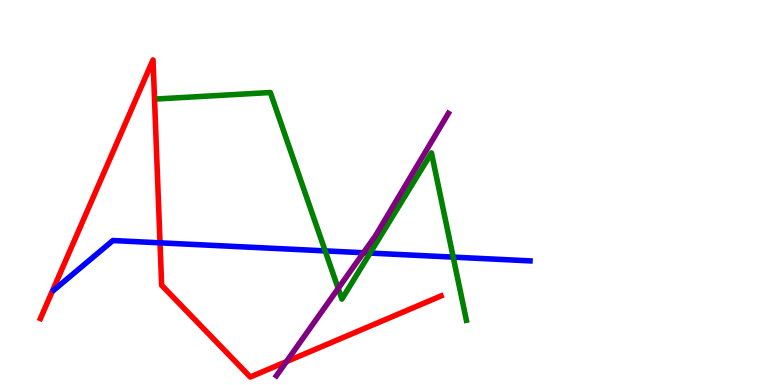[{'lines': ['blue', 'red'], 'intersections': [{'x': 2.06, 'y': 3.69}]}, {'lines': ['green', 'red'], 'intersections': []}, {'lines': ['purple', 'red'], 'intersections': [{'x': 3.7, 'y': 0.607}]}, {'lines': ['blue', 'green'], 'intersections': [{'x': 4.2, 'y': 3.48}, {'x': 4.78, 'y': 3.43}, {'x': 5.85, 'y': 3.32}]}, {'lines': ['blue', 'purple'], 'intersections': [{'x': 4.69, 'y': 3.44}]}, {'lines': ['green', 'purple'], 'intersections': [{'x': 4.36, 'y': 2.51}]}]